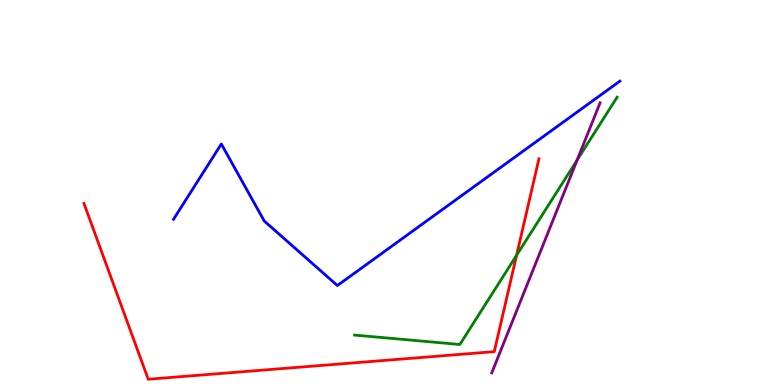[{'lines': ['blue', 'red'], 'intersections': []}, {'lines': ['green', 'red'], 'intersections': [{'x': 6.67, 'y': 3.37}]}, {'lines': ['purple', 'red'], 'intersections': []}, {'lines': ['blue', 'green'], 'intersections': []}, {'lines': ['blue', 'purple'], 'intersections': []}, {'lines': ['green', 'purple'], 'intersections': [{'x': 7.45, 'y': 5.84}]}]